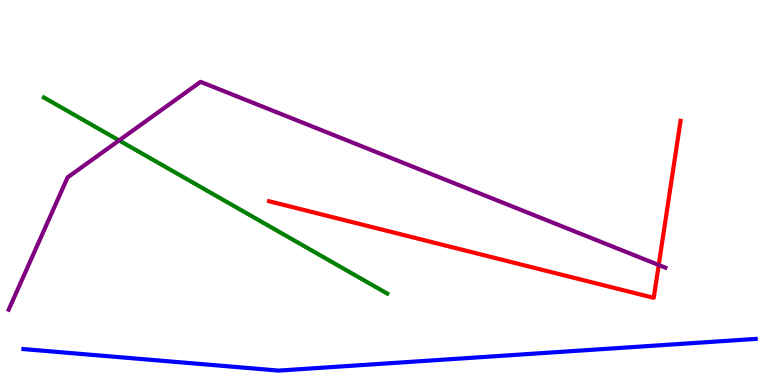[{'lines': ['blue', 'red'], 'intersections': []}, {'lines': ['green', 'red'], 'intersections': []}, {'lines': ['purple', 'red'], 'intersections': [{'x': 8.5, 'y': 3.12}]}, {'lines': ['blue', 'green'], 'intersections': []}, {'lines': ['blue', 'purple'], 'intersections': []}, {'lines': ['green', 'purple'], 'intersections': [{'x': 1.54, 'y': 6.35}]}]